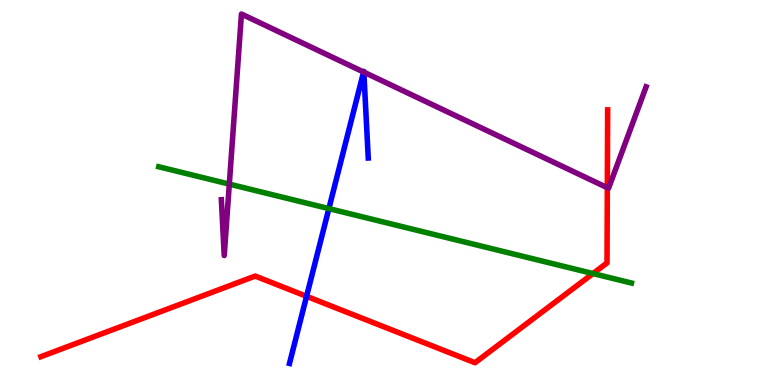[{'lines': ['blue', 'red'], 'intersections': [{'x': 3.96, 'y': 2.3}]}, {'lines': ['green', 'red'], 'intersections': [{'x': 7.65, 'y': 2.89}]}, {'lines': ['purple', 'red'], 'intersections': [{'x': 7.84, 'y': 5.12}]}, {'lines': ['blue', 'green'], 'intersections': [{'x': 4.24, 'y': 4.58}]}, {'lines': ['blue', 'purple'], 'intersections': [{'x': 4.69, 'y': 8.13}, {'x': 4.69, 'y': 8.13}]}, {'lines': ['green', 'purple'], 'intersections': [{'x': 2.96, 'y': 5.22}]}]